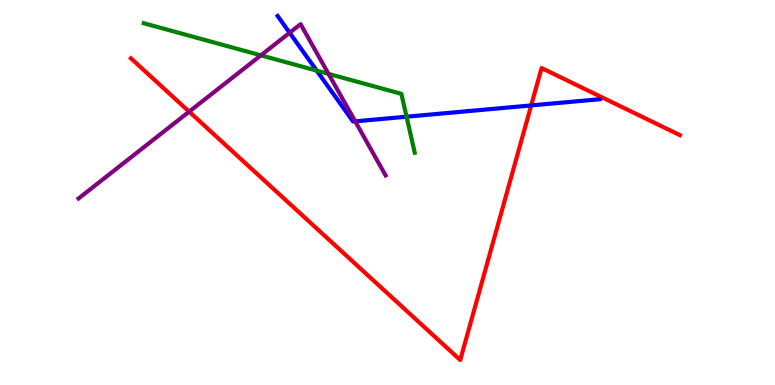[{'lines': ['blue', 'red'], 'intersections': [{'x': 6.85, 'y': 7.26}]}, {'lines': ['green', 'red'], 'intersections': []}, {'lines': ['purple', 'red'], 'intersections': [{'x': 2.44, 'y': 7.1}]}, {'lines': ['blue', 'green'], 'intersections': [{'x': 4.09, 'y': 8.17}, {'x': 5.25, 'y': 6.97}]}, {'lines': ['blue', 'purple'], 'intersections': [{'x': 3.74, 'y': 9.15}, {'x': 4.58, 'y': 6.85}]}, {'lines': ['green', 'purple'], 'intersections': [{'x': 3.37, 'y': 8.56}, {'x': 4.24, 'y': 8.08}]}]